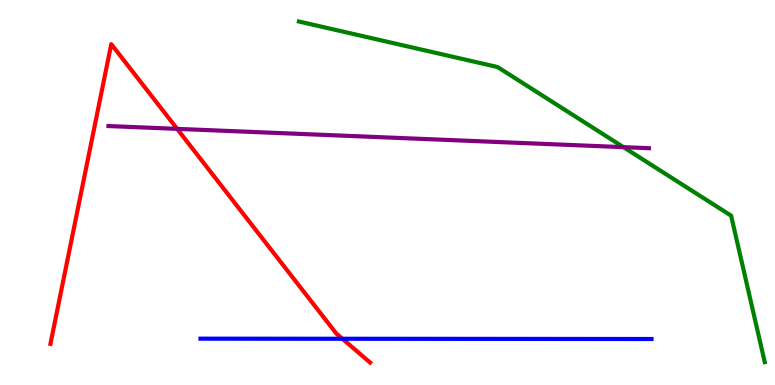[{'lines': ['blue', 'red'], 'intersections': [{'x': 4.42, 'y': 1.2}]}, {'lines': ['green', 'red'], 'intersections': []}, {'lines': ['purple', 'red'], 'intersections': [{'x': 2.29, 'y': 6.65}]}, {'lines': ['blue', 'green'], 'intersections': []}, {'lines': ['blue', 'purple'], 'intersections': []}, {'lines': ['green', 'purple'], 'intersections': [{'x': 8.05, 'y': 6.18}]}]